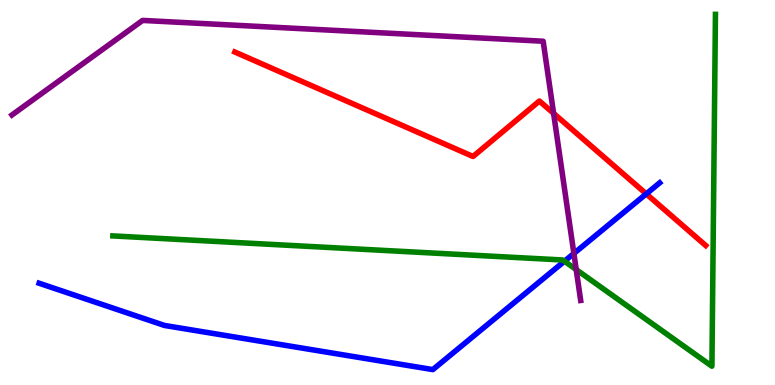[{'lines': ['blue', 'red'], 'intersections': [{'x': 8.34, 'y': 4.96}]}, {'lines': ['green', 'red'], 'intersections': []}, {'lines': ['purple', 'red'], 'intersections': [{'x': 7.14, 'y': 7.05}]}, {'lines': ['blue', 'green'], 'intersections': [{'x': 7.28, 'y': 3.22}]}, {'lines': ['blue', 'purple'], 'intersections': [{'x': 7.4, 'y': 3.42}]}, {'lines': ['green', 'purple'], 'intersections': [{'x': 7.43, 'y': 3.0}]}]